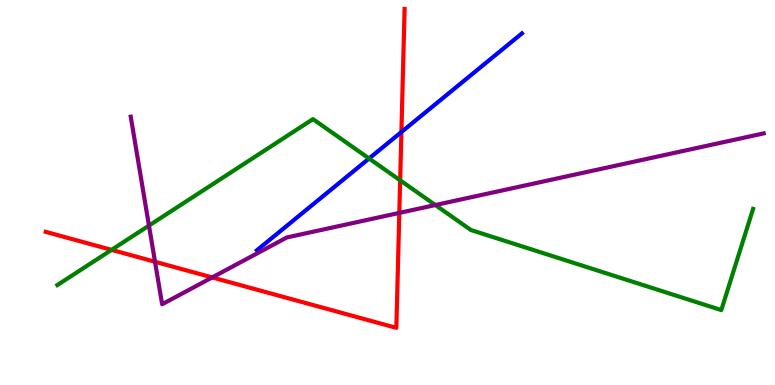[{'lines': ['blue', 'red'], 'intersections': [{'x': 5.18, 'y': 6.57}]}, {'lines': ['green', 'red'], 'intersections': [{'x': 1.44, 'y': 3.51}, {'x': 5.16, 'y': 5.32}]}, {'lines': ['purple', 'red'], 'intersections': [{'x': 2.0, 'y': 3.2}, {'x': 2.74, 'y': 2.79}, {'x': 5.15, 'y': 4.47}]}, {'lines': ['blue', 'green'], 'intersections': [{'x': 4.76, 'y': 5.88}]}, {'lines': ['blue', 'purple'], 'intersections': []}, {'lines': ['green', 'purple'], 'intersections': [{'x': 1.92, 'y': 4.14}, {'x': 5.62, 'y': 4.67}]}]